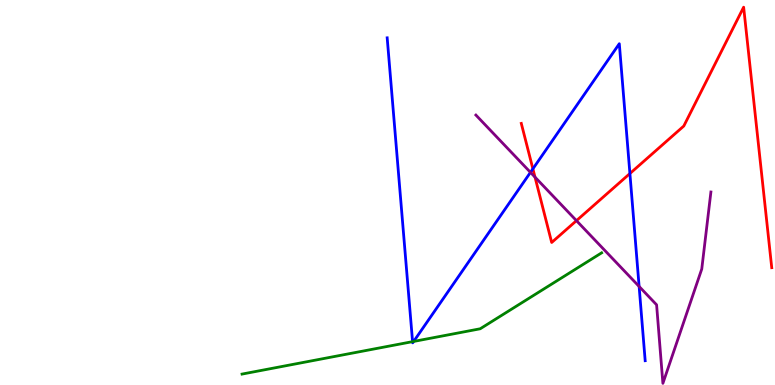[{'lines': ['blue', 'red'], 'intersections': [{'x': 6.88, 'y': 5.61}, {'x': 8.13, 'y': 5.49}]}, {'lines': ['green', 'red'], 'intersections': []}, {'lines': ['purple', 'red'], 'intersections': [{'x': 6.9, 'y': 5.4}, {'x': 7.44, 'y': 4.27}]}, {'lines': ['blue', 'green'], 'intersections': [{'x': 5.32, 'y': 1.13}, {'x': 5.34, 'y': 1.13}]}, {'lines': ['blue', 'purple'], 'intersections': [{'x': 6.84, 'y': 5.52}, {'x': 8.25, 'y': 2.56}]}, {'lines': ['green', 'purple'], 'intersections': []}]